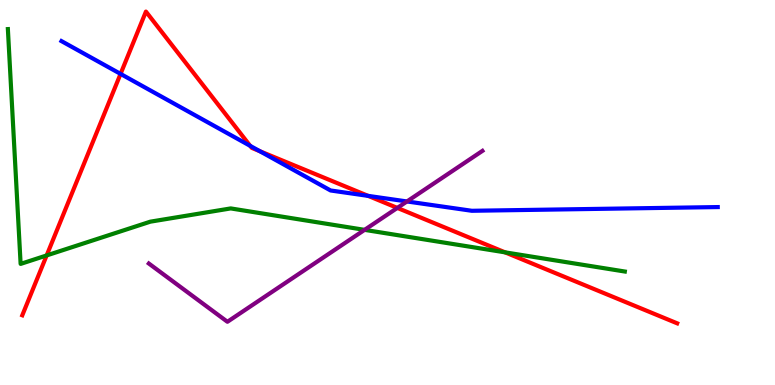[{'lines': ['blue', 'red'], 'intersections': [{'x': 1.56, 'y': 8.08}, {'x': 3.23, 'y': 6.21}, {'x': 3.35, 'y': 6.07}, {'x': 4.75, 'y': 4.91}]}, {'lines': ['green', 'red'], 'intersections': [{'x': 0.602, 'y': 3.37}, {'x': 6.52, 'y': 3.45}]}, {'lines': ['purple', 'red'], 'intersections': [{'x': 5.13, 'y': 4.6}]}, {'lines': ['blue', 'green'], 'intersections': []}, {'lines': ['blue', 'purple'], 'intersections': [{'x': 5.25, 'y': 4.77}]}, {'lines': ['green', 'purple'], 'intersections': [{'x': 4.7, 'y': 4.03}]}]